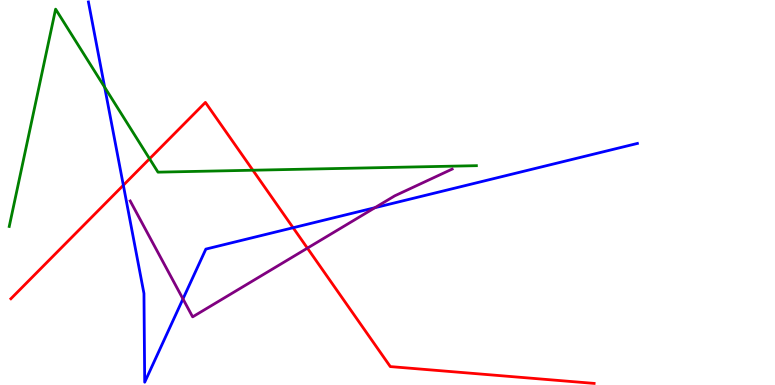[{'lines': ['blue', 'red'], 'intersections': [{'x': 1.59, 'y': 5.19}, {'x': 3.78, 'y': 4.08}]}, {'lines': ['green', 'red'], 'intersections': [{'x': 1.93, 'y': 5.88}, {'x': 3.26, 'y': 5.58}]}, {'lines': ['purple', 'red'], 'intersections': [{'x': 3.97, 'y': 3.55}]}, {'lines': ['blue', 'green'], 'intersections': [{'x': 1.35, 'y': 7.73}]}, {'lines': ['blue', 'purple'], 'intersections': [{'x': 2.36, 'y': 2.24}, {'x': 4.84, 'y': 4.61}]}, {'lines': ['green', 'purple'], 'intersections': []}]